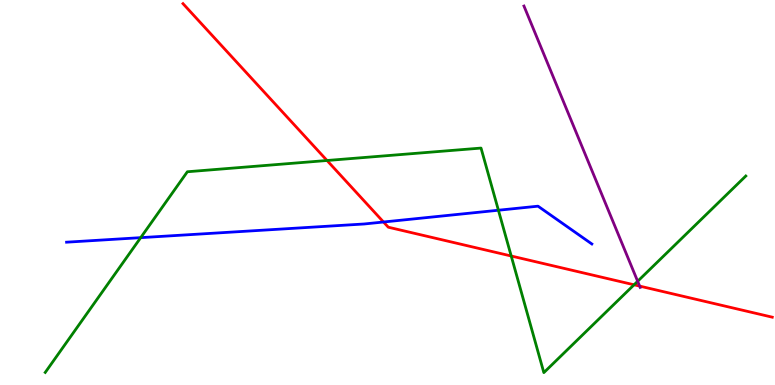[{'lines': ['blue', 'red'], 'intersections': [{'x': 4.95, 'y': 4.23}]}, {'lines': ['green', 'red'], 'intersections': [{'x': 4.22, 'y': 5.83}, {'x': 6.6, 'y': 3.35}, {'x': 8.18, 'y': 2.6}]}, {'lines': ['purple', 'red'], 'intersections': [{'x': 8.25, 'y': 2.57}]}, {'lines': ['blue', 'green'], 'intersections': [{'x': 1.82, 'y': 3.83}, {'x': 6.43, 'y': 4.54}]}, {'lines': ['blue', 'purple'], 'intersections': []}, {'lines': ['green', 'purple'], 'intersections': [{'x': 8.23, 'y': 2.69}]}]